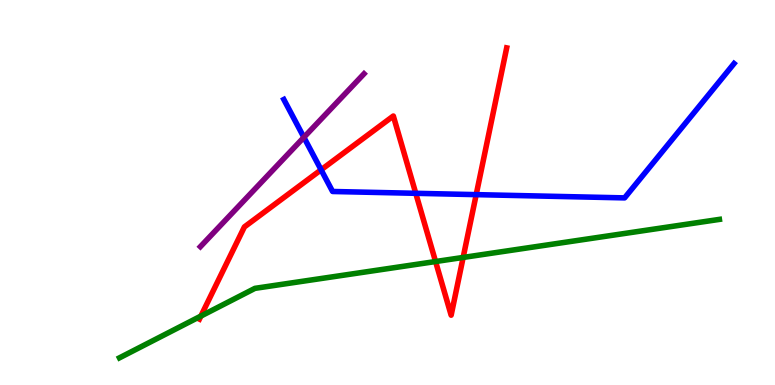[{'lines': ['blue', 'red'], 'intersections': [{'x': 4.14, 'y': 5.59}, {'x': 5.36, 'y': 4.98}, {'x': 6.14, 'y': 4.94}]}, {'lines': ['green', 'red'], 'intersections': [{'x': 2.59, 'y': 1.79}, {'x': 5.62, 'y': 3.21}, {'x': 5.98, 'y': 3.31}]}, {'lines': ['purple', 'red'], 'intersections': []}, {'lines': ['blue', 'green'], 'intersections': []}, {'lines': ['blue', 'purple'], 'intersections': [{'x': 3.92, 'y': 6.43}]}, {'lines': ['green', 'purple'], 'intersections': []}]